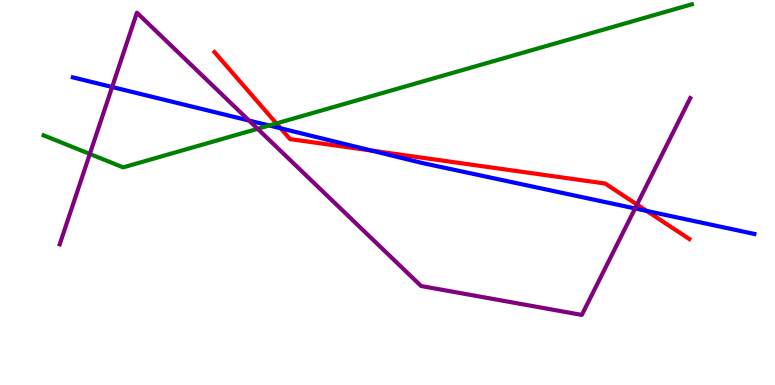[{'lines': ['blue', 'red'], 'intersections': [{'x': 3.62, 'y': 6.67}, {'x': 4.79, 'y': 6.09}, {'x': 8.34, 'y': 4.52}]}, {'lines': ['green', 'red'], 'intersections': [{'x': 3.57, 'y': 6.79}]}, {'lines': ['purple', 'red'], 'intersections': [{'x': 8.22, 'y': 4.69}]}, {'lines': ['blue', 'green'], 'intersections': [{'x': 3.47, 'y': 6.74}]}, {'lines': ['blue', 'purple'], 'intersections': [{'x': 1.45, 'y': 7.74}, {'x': 3.21, 'y': 6.87}, {'x': 8.19, 'y': 4.59}]}, {'lines': ['green', 'purple'], 'intersections': [{'x': 1.16, 'y': 6.0}, {'x': 3.32, 'y': 6.65}]}]